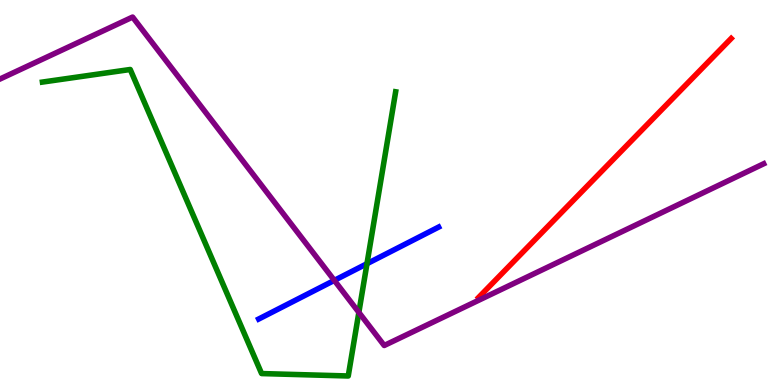[{'lines': ['blue', 'red'], 'intersections': []}, {'lines': ['green', 'red'], 'intersections': []}, {'lines': ['purple', 'red'], 'intersections': []}, {'lines': ['blue', 'green'], 'intersections': [{'x': 4.74, 'y': 3.15}]}, {'lines': ['blue', 'purple'], 'intersections': [{'x': 4.31, 'y': 2.72}]}, {'lines': ['green', 'purple'], 'intersections': [{'x': 4.63, 'y': 1.89}]}]